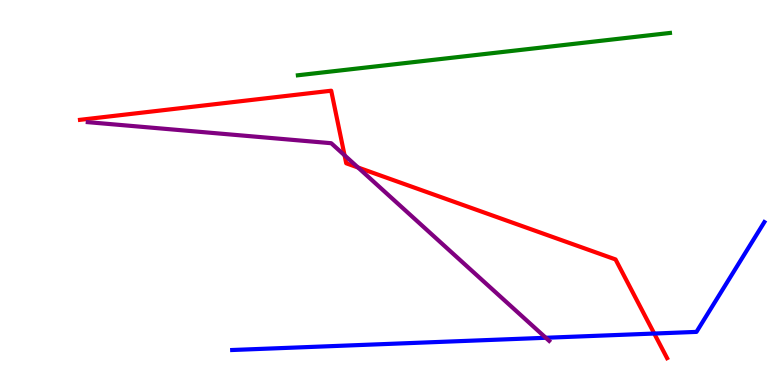[{'lines': ['blue', 'red'], 'intersections': [{'x': 8.44, 'y': 1.34}]}, {'lines': ['green', 'red'], 'intersections': []}, {'lines': ['purple', 'red'], 'intersections': [{'x': 4.45, 'y': 5.97}, {'x': 4.62, 'y': 5.65}]}, {'lines': ['blue', 'green'], 'intersections': []}, {'lines': ['blue', 'purple'], 'intersections': [{'x': 7.04, 'y': 1.23}]}, {'lines': ['green', 'purple'], 'intersections': []}]